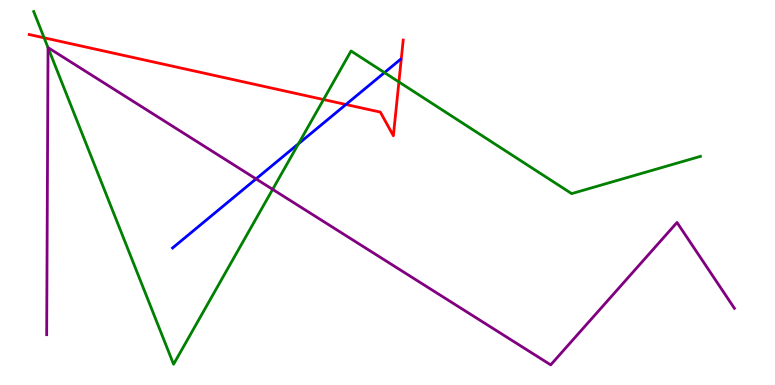[{'lines': ['blue', 'red'], 'intersections': [{'x': 4.46, 'y': 7.29}]}, {'lines': ['green', 'red'], 'intersections': [{'x': 0.569, 'y': 9.02}, {'x': 4.17, 'y': 7.41}, {'x': 5.15, 'y': 7.87}]}, {'lines': ['purple', 'red'], 'intersections': []}, {'lines': ['blue', 'green'], 'intersections': [{'x': 3.85, 'y': 6.27}, {'x': 4.96, 'y': 8.11}]}, {'lines': ['blue', 'purple'], 'intersections': [{'x': 3.3, 'y': 5.35}]}, {'lines': ['green', 'purple'], 'intersections': [{'x': 0.62, 'y': 8.76}, {'x': 3.52, 'y': 5.08}]}]